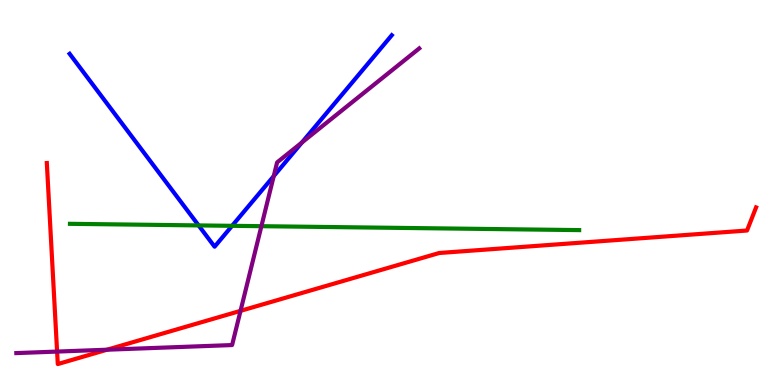[{'lines': ['blue', 'red'], 'intersections': []}, {'lines': ['green', 'red'], 'intersections': []}, {'lines': ['purple', 'red'], 'intersections': [{'x': 0.737, 'y': 0.868}, {'x': 1.38, 'y': 0.917}, {'x': 3.1, 'y': 1.93}]}, {'lines': ['blue', 'green'], 'intersections': [{'x': 2.56, 'y': 4.15}, {'x': 2.99, 'y': 4.13}]}, {'lines': ['blue', 'purple'], 'intersections': [{'x': 3.53, 'y': 5.43}, {'x': 3.9, 'y': 6.3}]}, {'lines': ['green', 'purple'], 'intersections': [{'x': 3.37, 'y': 4.13}]}]